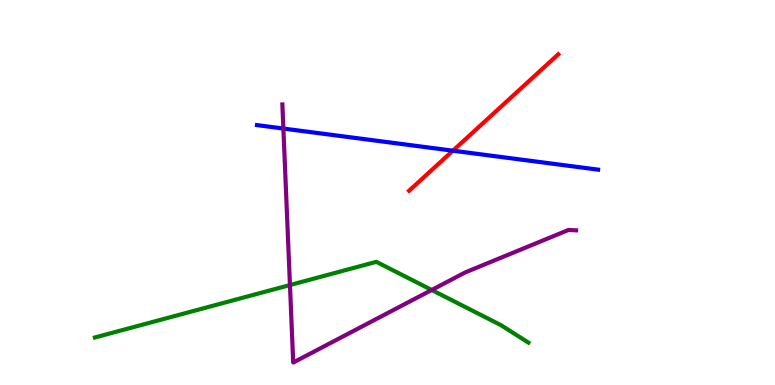[{'lines': ['blue', 'red'], 'intersections': [{'x': 5.84, 'y': 6.09}]}, {'lines': ['green', 'red'], 'intersections': []}, {'lines': ['purple', 'red'], 'intersections': []}, {'lines': ['blue', 'green'], 'intersections': []}, {'lines': ['blue', 'purple'], 'intersections': [{'x': 3.66, 'y': 6.66}]}, {'lines': ['green', 'purple'], 'intersections': [{'x': 3.74, 'y': 2.6}, {'x': 5.57, 'y': 2.47}]}]